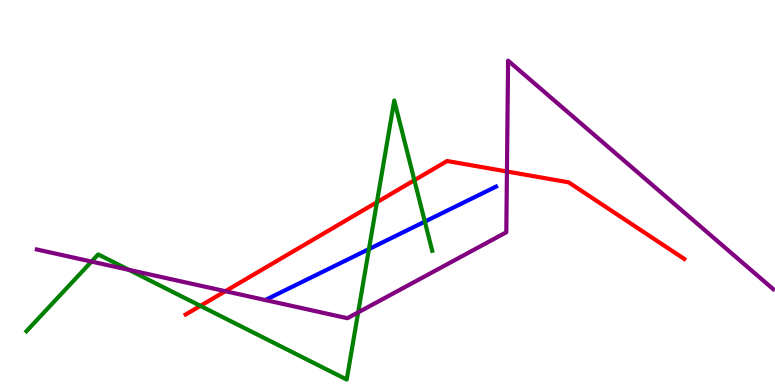[{'lines': ['blue', 'red'], 'intersections': []}, {'lines': ['green', 'red'], 'intersections': [{'x': 2.59, 'y': 2.06}, {'x': 4.86, 'y': 4.75}, {'x': 5.35, 'y': 5.32}]}, {'lines': ['purple', 'red'], 'intersections': [{'x': 2.91, 'y': 2.44}, {'x': 6.54, 'y': 5.55}]}, {'lines': ['blue', 'green'], 'intersections': [{'x': 4.76, 'y': 3.53}, {'x': 5.48, 'y': 4.24}]}, {'lines': ['blue', 'purple'], 'intersections': []}, {'lines': ['green', 'purple'], 'intersections': [{'x': 1.18, 'y': 3.21}, {'x': 1.66, 'y': 2.99}, {'x': 4.62, 'y': 1.89}]}]